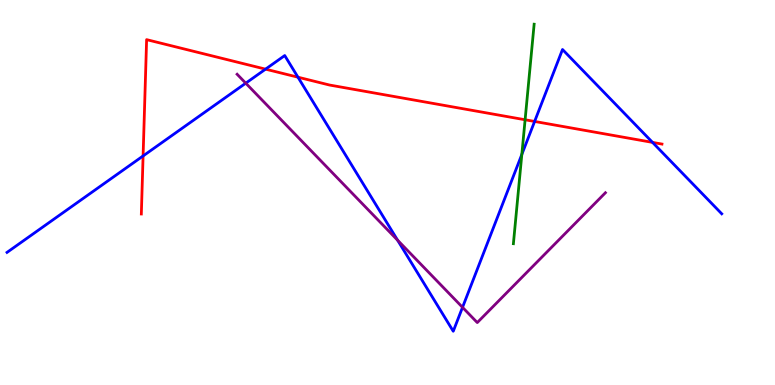[{'lines': ['blue', 'red'], 'intersections': [{'x': 1.85, 'y': 5.95}, {'x': 3.43, 'y': 8.2}, {'x': 3.84, 'y': 7.99}, {'x': 6.9, 'y': 6.85}, {'x': 8.42, 'y': 6.3}]}, {'lines': ['green', 'red'], 'intersections': [{'x': 6.78, 'y': 6.89}]}, {'lines': ['purple', 'red'], 'intersections': []}, {'lines': ['blue', 'green'], 'intersections': [{'x': 6.73, 'y': 5.99}]}, {'lines': ['blue', 'purple'], 'intersections': [{'x': 3.17, 'y': 7.84}, {'x': 5.13, 'y': 3.76}, {'x': 5.97, 'y': 2.02}]}, {'lines': ['green', 'purple'], 'intersections': []}]